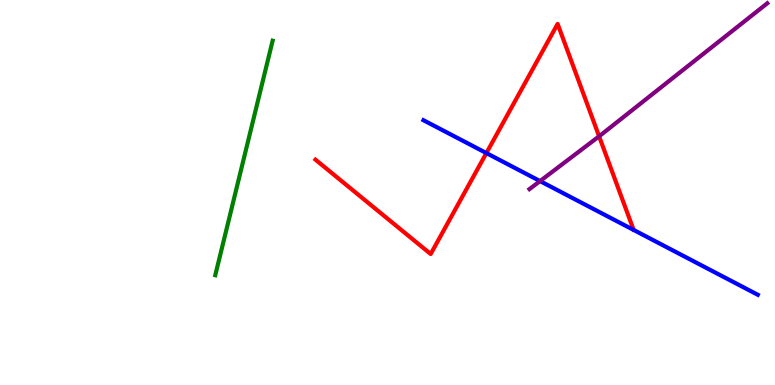[{'lines': ['blue', 'red'], 'intersections': [{'x': 6.28, 'y': 6.02}]}, {'lines': ['green', 'red'], 'intersections': []}, {'lines': ['purple', 'red'], 'intersections': [{'x': 7.73, 'y': 6.46}]}, {'lines': ['blue', 'green'], 'intersections': []}, {'lines': ['blue', 'purple'], 'intersections': [{'x': 6.97, 'y': 5.3}]}, {'lines': ['green', 'purple'], 'intersections': []}]